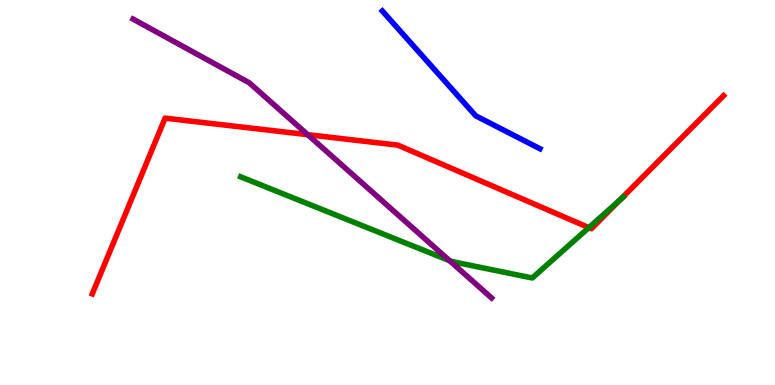[{'lines': ['blue', 'red'], 'intersections': []}, {'lines': ['green', 'red'], 'intersections': [{'x': 7.6, 'y': 4.09}, {'x': 8.0, 'y': 4.81}]}, {'lines': ['purple', 'red'], 'intersections': [{'x': 3.97, 'y': 6.5}]}, {'lines': ['blue', 'green'], 'intersections': []}, {'lines': ['blue', 'purple'], 'intersections': []}, {'lines': ['green', 'purple'], 'intersections': [{'x': 5.8, 'y': 3.23}]}]